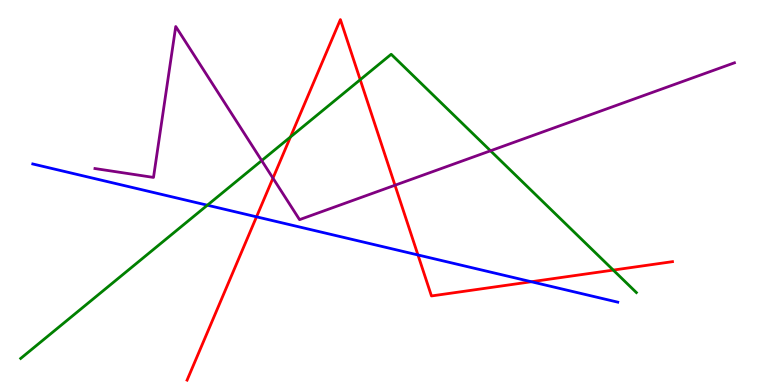[{'lines': ['blue', 'red'], 'intersections': [{'x': 3.31, 'y': 4.37}, {'x': 5.39, 'y': 3.38}, {'x': 6.86, 'y': 2.68}]}, {'lines': ['green', 'red'], 'intersections': [{'x': 3.75, 'y': 6.44}, {'x': 4.65, 'y': 7.93}, {'x': 7.91, 'y': 2.98}]}, {'lines': ['purple', 'red'], 'intersections': [{'x': 3.52, 'y': 5.37}, {'x': 5.1, 'y': 5.19}]}, {'lines': ['blue', 'green'], 'intersections': [{'x': 2.68, 'y': 4.67}]}, {'lines': ['blue', 'purple'], 'intersections': []}, {'lines': ['green', 'purple'], 'intersections': [{'x': 3.38, 'y': 5.83}, {'x': 6.33, 'y': 6.08}]}]